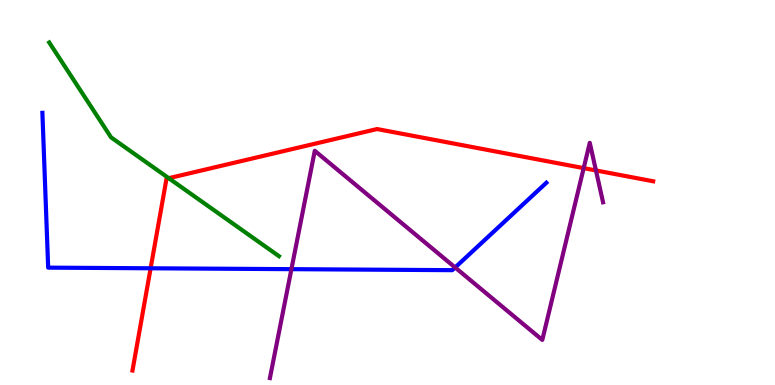[{'lines': ['blue', 'red'], 'intersections': [{'x': 1.94, 'y': 3.03}]}, {'lines': ['green', 'red'], 'intersections': [{'x': 2.18, 'y': 5.37}]}, {'lines': ['purple', 'red'], 'intersections': [{'x': 7.53, 'y': 5.63}, {'x': 7.69, 'y': 5.57}]}, {'lines': ['blue', 'green'], 'intersections': []}, {'lines': ['blue', 'purple'], 'intersections': [{'x': 3.76, 'y': 3.01}, {'x': 5.87, 'y': 3.05}]}, {'lines': ['green', 'purple'], 'intersections': []}]